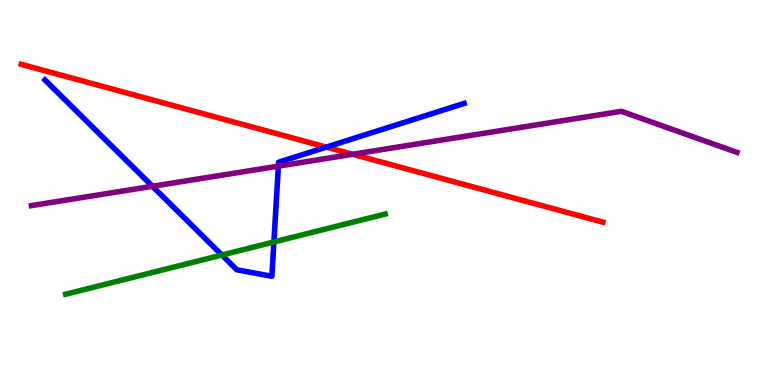[{'lines': ['blue', 'red'], 'intersections': [{'x': 4.21, 'y': 6.18}]}, {'lines': ['green', 'red'], 'intersections': []}, {'lines': ['purple', 'red'], 'intersections': [{'x': 4.55, 'y': 5.99}]}, {'lines': ['blue', 'green'], 'intersections': [{'x': 2.86, 'y': 3.38}, {'x': 3.53, 'y': 3.71}]}, {'lines': ['blue', 'purple'], 'intersections': [{'x': 1.97, 'y': 5.16}, {'x': 3.59, 'y': 5.68}]}, {'lines': ['green', 'purple'], 'intersections': []}]